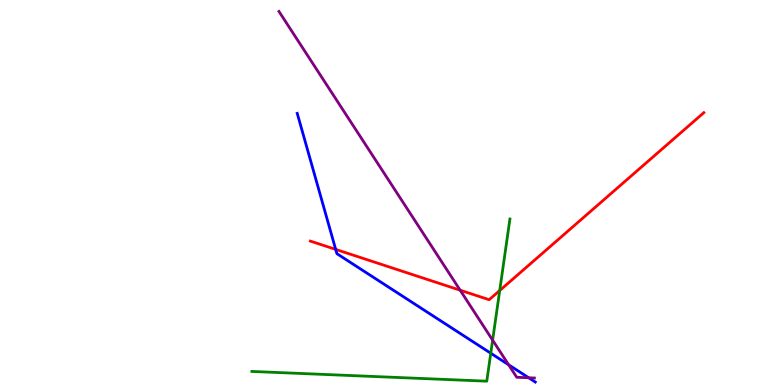[{'lines': ['blue', 'red'], 'intersections': [{'x': 4.33, 'y': 3.52}]}, {'lines': ['green', 'red'], 'intersections': [{'x': 6.45, 'y': 2.45}]}, {'lines': ['purple', 'red'], 'intersections': [{'x': 5.94, 'y': 2.46}]}, {'lines': ['blue', 'green'], 'intersections': [{'x': 6.33, 'y': 0.825}]}, {'lines': ['blue', 'purple'], 'intersections': [{'x': 6.56, 'y': 0.525}, {'x': 6.82, 'y': 0.188}]}, {'lines': ['green', 'purple'], 'intersections': [{'x': 6.36, 'y': 1.16}]}]